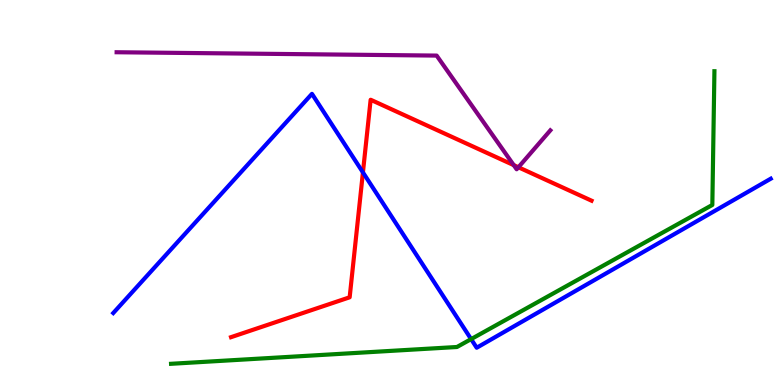[{'lines': ['blue', 'red'], 'intersections': [{'x': 4.68, 'y': 5.52}]}, {'lines': ['green', 'red'], 'intersections': []}, {'lines': ['purple', 'red'], 'intersections': [{'x': 6.63, 'y': 5.71}, {'x': 6.69, 'y': 5.66}]}, {'lines': ['blue', 'green'], 'intersections': [{'x': 6.08, 'y': 1.19}]}, {'lines': ['blue', 'purple'], 'intersections': []}, {'lines': ['green', 'purple'], 'intersections': []}]